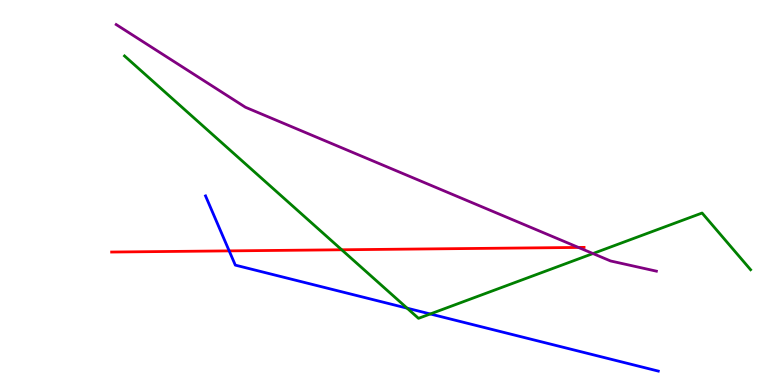[{'lines': ['blue', 'red'], 'intersections': [{'x': 2.96, 'y': 3.48}]}, {'lines': ['green', 'red'], 'intersections': [{'x': 4.41, 'y': 3.51}]}, {'lines': ['purple', 'red'], 'intersections': [{'x': 7.46, 'y': 3.57}]}, {'lines': ['blue', 'green'], 'intersections': [{'x': 5.25, 'y': 2.0}, {'x': 5.55, 'y': 1.84}]}, {'lines': ['blue', 'purple'], 'intersections': []}, {'lines': ['green', 'purple'], 'intersections': [{'x': 7.65, 'y': 3.41}]}]